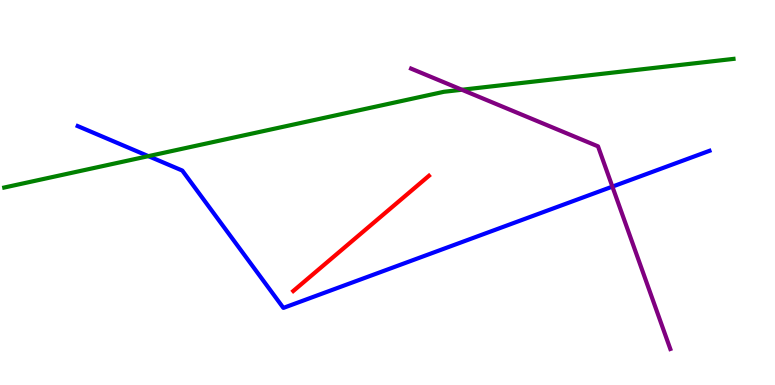[{'lines': ['blue', 'red'], 'intersections': []}, {'lines': ['green', 'red'], 'intersections': []}, {'lines': ['purple', 'red'], 'intersections': []}, {'lines': ['blue', 'green'], 'intersections': [{'x': 1.91, 'y': 5.94}]}, {'lines': ['blue', 'purple'], 'intersections': [{'x': 7.9, 'y': 5.15}]}, {'lines': ['green', 'purple'], 'intersections': [{'x': 5.96, 'y': 7.67}]}]